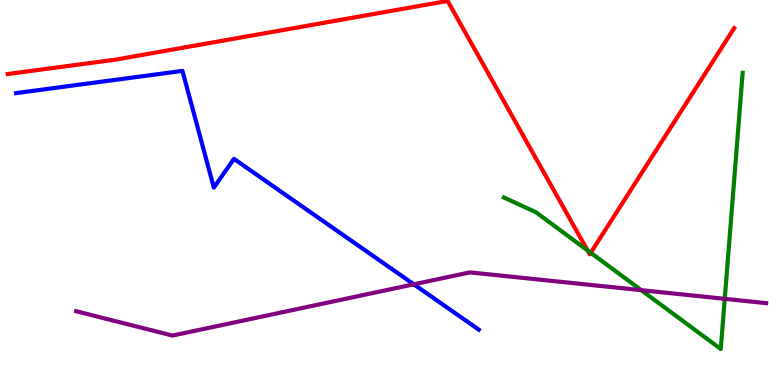[{'lines': ['blue', 'red'], 'intersections': []}, {'lines': ['green', 'red'], 'intersections': [{'x': 7.58, 'y': 3.5}, {'x': 7.62, 'y': 3.43}]}, {'lines': ['purple', 'red'], 'intersections': []}, {'lines': ['blue', 'green'], 'intersections': []}, {'lines': ['blue', 'purple'], 'intersections': [{'x': 5.34, 'y': 2.62}]}, {'lines': ['green', 'purple'], 'intersections': [{'x': 8.27, 'y': 2.46}, {'x': 9.35, 'y': 2.24}]}]